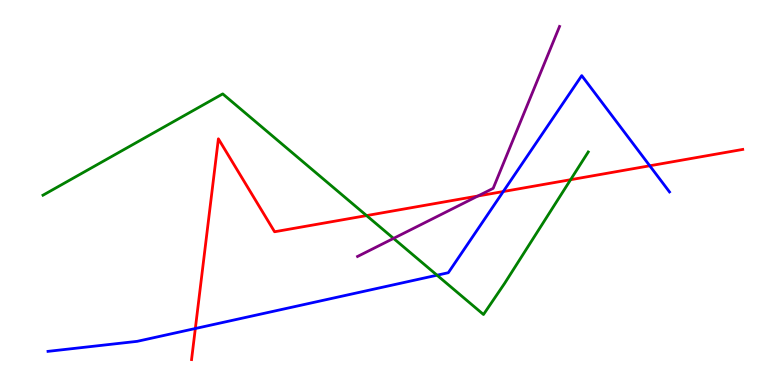[{'lines': ['blue', 'red'], 'intersections': [{'x': 2.52, 'y': 1.47}, {'x': 6.49, 'y': 5.02}, {'x': 8.38, 'y': 5.69}]}, {'lines': ['green', 'red'], 'intersections': [{'x': 4.73, 'y': 4.4}, {'x': 7.36, 'y': 5.33}]}, {'lines': ['purple', 'red'], 'intersections': [{'x': 6.17, 'y': 4.91}]}, {'lines': ['blue', 'green'], 'intersections': [{'x': 5.64, 'y': 2.85}]}, {'lines': ['blue', 'purple'], 'intersections': []}, {'lines': ['green', 'purple'], 'intersections': [{'x': 5.08, 'y': 3.81}]}]